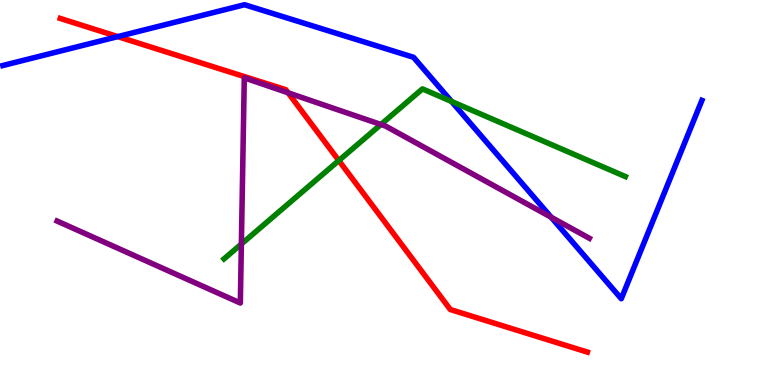[{'lines': ['blue', 'red'], 'intersections': [{'x': 1.52, 'y': 9.05}]}, {'lines': ['green', 'red'], 'intersections': [{'x': 4.37, 'y': 5.83}]}, {'lines': ['purple', 'red'], 'intersections': [{'x': 3.72, 'y': 7.59}]}, {'lines': ['blue', 'green'], 'intersections': [{'x': 5.83, 'y': 7.36}]}, {'lines': ['blue', 'purple'], 'intersections': [{'x': 7.11, 'y': 4.36}]}, {'lines': ['green', 'purple'], 'intersections': [{'x': 3.11, 'y': 3.66}, {'x': 4.91, 'y': 6.77}]}]